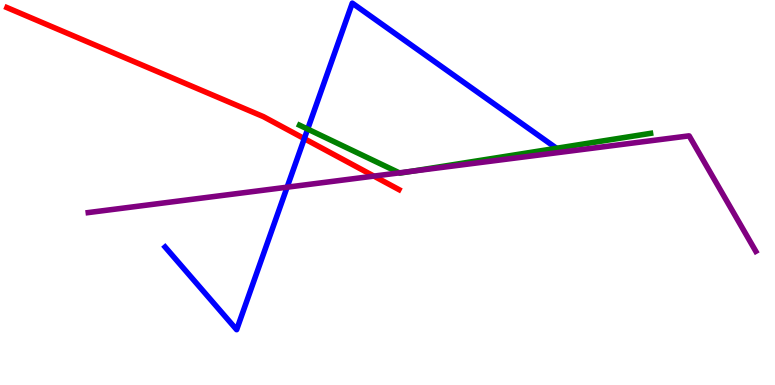[{'lines': ['blue', 'red'], 'intersections': [{'x': 3.93, 'y': 6.4}]}, {'lines': ['green', 'red'], 'intersections': []}, {'lines': ['purple', 'red'], 'intersections': [{'x': 4.82, 'y': 5.43}]}, {'lines': ['blue', 'green'], 'intersections': [{'x': 3.97, 'y': 6.65}, {'x': 7.18, 'y': 6.15}]}, {'lines': ['blue', 'purple'], 'intersections': [{'x': 3.7, 'y': 5.14}]}, {'lines': ['green', 'purple'], 'intersections': [{'x': 5.15, 'y': 5.51}, {'x': 5.31, 'y': 5.55}]}]